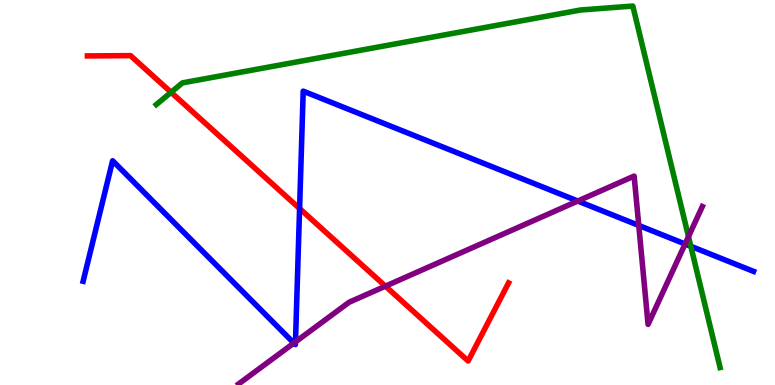[{'lines': ['blue', 'red'], 'intersections': [{'x': 3.87, 'y': 4.58}]}, {'lines': ['green', 'red'], 'intersections': [{'x': 2.21, 'y': 7.6}]}, {'lines': ['purple', 'red'], 'intersections': [{'x': 4.97, 'y': 2.57}]}, {'lines': ['blue', 'green'], 'intersections': [{'x': 8.91, 'y': 3.6}]}, {'lines': ['blue', 'purple'], 'intersections': [{'x': 3.79, 'y': 1.09}, {'x': 3.81, 'y': 1.12}, {'x': 7.46, 'y': 4.78}, {'x': 8.24, 'y': 4.14}, {'x': 8.84, 'y': 3.66}]}, {'lines': ['green', 'purple'], 'intersections': [{'x': 8.88, 'y': 3.85}]}]